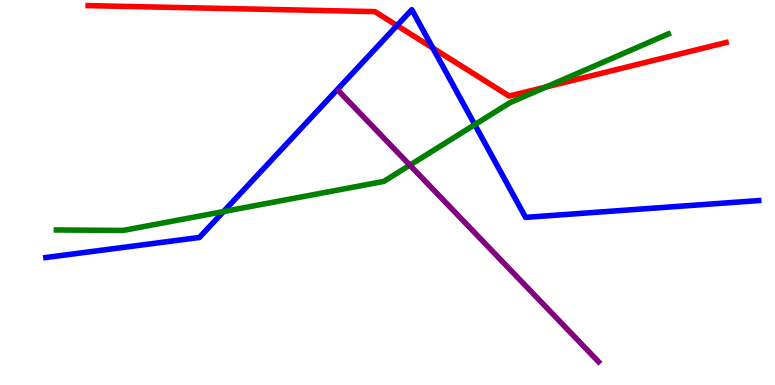[{'lines': ['blue', 'red'], 'intersections': [{'x': 5.12, 'y': 9.34}, {'x': 5.58, 'y': 8.75}]}, {'lines': ['green', 'red'], 'intersections': [{'x': 7.05, 'y': 7.74}]}, {'lines': ['purple', 'red'], 'intersections': []}, {'lines': ['blue', 'green'], 'intersections': [{'x': 2.88, 'y': 4.51}, {'x': 6.13, 'y': 6.76}]}, {'lines': ['blue', 'purple'], 'intersections': []}, {'lines': ['green', 'purple'], 'intersections': [{'x': 5.29, 'y': 5.71}]}]